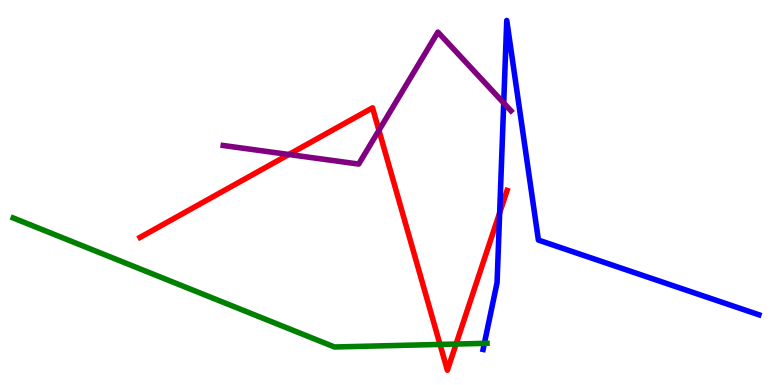[{'lines': ['blue', 'red'], 'intersections': [{'x': 6.45, 'y': 4.47}]}, {'lines': ['green', 'red'], 'intersections': [{'x': 5.68, 'y': 1.05}, {'x': 5.88, 'y': 1.06}]}, {'lines': ['purple', 'red'], 'intersections': [{'x': 3.73, 'y': 5.99}, {'x': 4.89, 'y': 6.61}]}, {'lines': ['blue', 'green'], 'intersections': [{'x': 6.25, 'y': 1.08}]}, {'lines': ['blue', 'purple'], 'intersections': [{'x': 6.5, 'y': 7.33}]}, {'lines': ['green', 'purple'], 'intersections': []}]